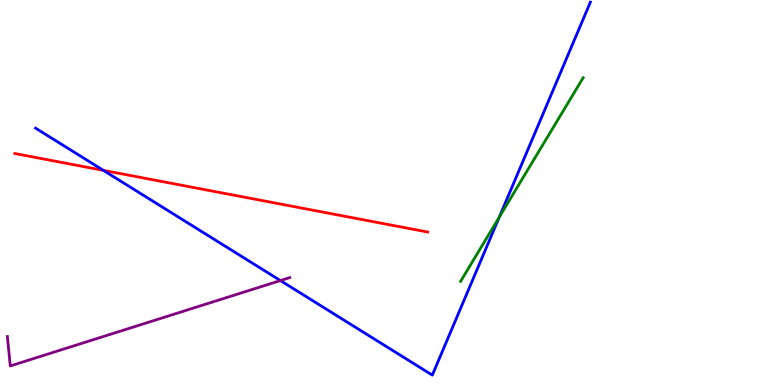[{'lines': ['blue', 'red'], 'intersections': [{'x': 1.33, 'y': 5.58}]}, {'lines': ['green', 'red'], 'intersections': []}, {'lines': ['purple', 'red'], 'intersections': []}, {'lines': ['blue', 'green'], 'intersections': [{'x': 6.44, 'y': 4.36}]}, {'lines': ['blue', 'purple'], 'intersections': [{'x': 3.62, 'y': 2.71}]}, {'lines': ['green', 'purple'], 'intersections': []}]